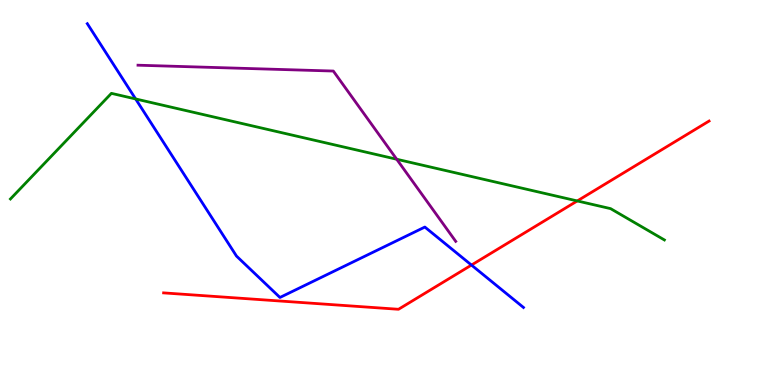[{'lines': ['blue', 'red'], 'intersections': [{'x': 6.08, 'y': 3.12}]}, {'lines': ['green', 'red'], 'intersections': [{'x': 7.45, 'y': 4.78}]}, {'lines': ['purple', 'red'], 'intersections': []}, {'lines': ['blue', 'green'], 'intersections': [{'x': 1.75, 'y': 7.43}]}, {'lines': ['blue', 'purple'], 'intersections': []}, {'lines': ['green', 'purple'], 'intersections': [{'x': 5.12, 'y': 5.86}]}]